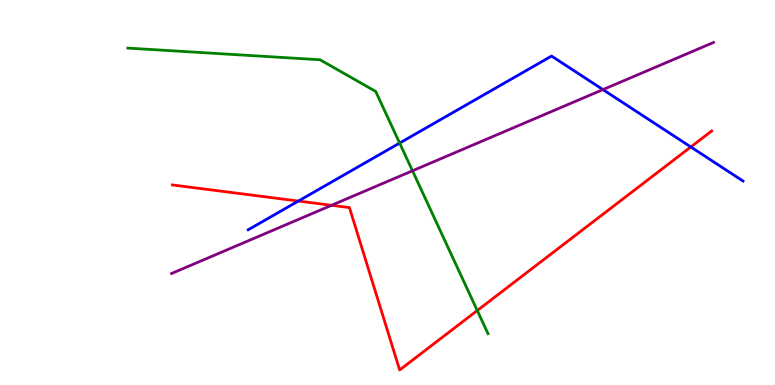[{'lines': ['blue', 'red'], 'intersections': [{'x': 3.85, 'y': 4.78}, {'x': 8.91, 'y': 6.18}]}, {'lines': ['green', 'red'], 'intersections': [{'x': 6.16, 'y': 1.93}]}, {'lines': ['purple', 'red'], 'intersections': [{'x': 4.28, 'y': 4.67}]}, {'lines': ['blue', 'green'], 'intersections': [{'x': 5.16, 'y': 6.28}]}, {'lines': ['blue', 'purple'], 'intersections': [{'x': 7.78, 'y': 7.67}]}, {'lines': ['green', 'purple'], 'intersections': [{'x': 5.32, 'y': 5.56}]}]